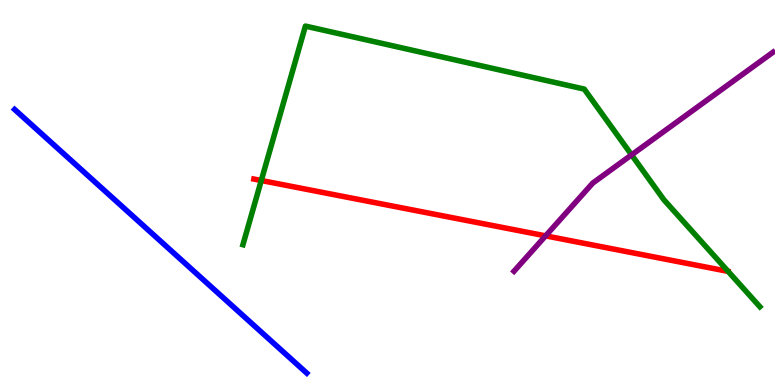[{'lines': ['blue', 'red'], 'intersections': []}, {'lines': ['green', 'red'], 'intersections': [{'x': 3.37, 'y': 5.31}]}, {'lines': ['purple', 'red'], 'intersections': [{'x': 7.04, 'y': 3.87}]}, {'lines': ['blue', 'green'], 'intersections': []}, {'lines': ['blue', 'purple'], 'intersections': []}, {'lines': ['green', 'purple'], 'intersections': [{'x': 8.15, 'y': 5.98}]}]